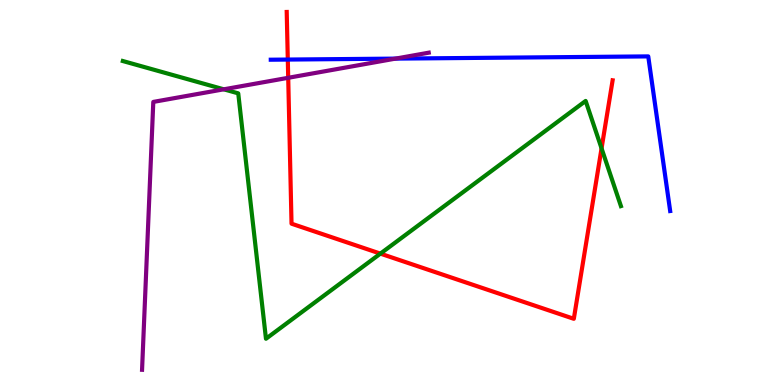[{'lines': ['blue', 'red'], 'intersections': [{'x': 3.71, 'y': 8.45}]}, {'lines': ['green', 'red'], 'intersections': [{'x': 4.91, 'y': 3.41}, {'x': 7.76, 'y': 6.15}]}, {'lines': ['purple', 'red'], 'intersections': [{'x': 3.72, 'y': 7.98}]}, {'lines': ['blue', 'green'], 'intersections': []}, {'lines': ['blue', 'purple'], 'intersections': [{'x': 5.1, 'y': 8.48}]}, {'lines': ['green', 'purple'], 'intersections': [{'x': 2.89, 'y': 7.68}]}]